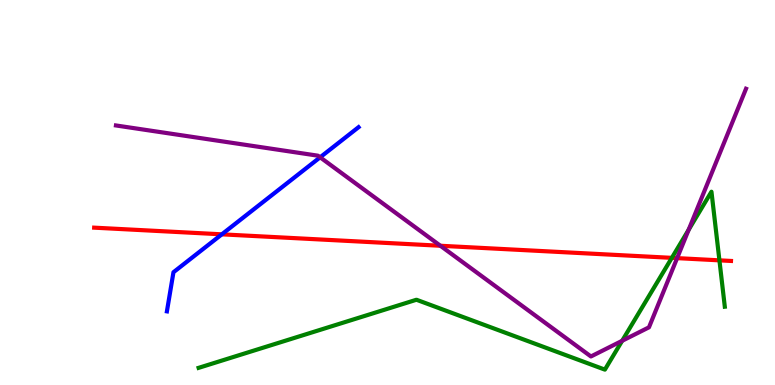[{'lines': ['blue', 'red'], 'intersections': [{'x': 2.86, 'y': 3.91}]}, {'lines': ['green', 'red'], 'intersections': [{'x': 8.67, 'y': 3.3}, {'x': 9.28, 'y': 3.24}]}, {'lines': ['purple', 'red'], 'intersections': [{'x': 5.68, 'y': 3.62}, {'x': 8.74, 'y': 3.3}]}, {'lines': ['blue', 'green'], 'intersections': []}, {'lines': ['blue', 'purple'], 'intersections': [{'x': 4.13, 'y': 5.91}]}, {'lines': ['green', 'purple'], 'intersections': [{'x': 8.03, 'y': 1.15}, {'x': 8.89, 'y': 4.03}]}]